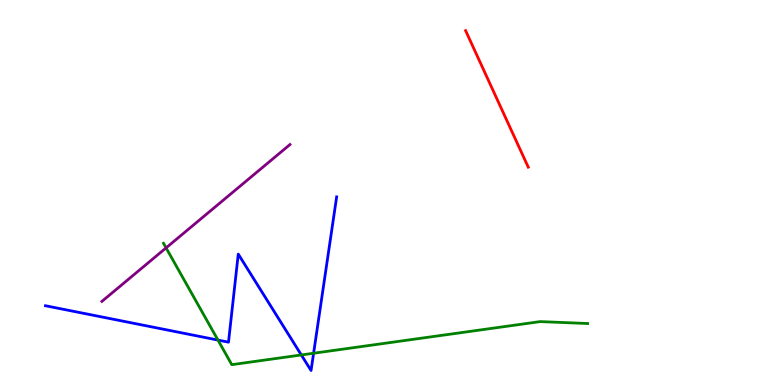[{'lines': ['blue', 'red'], 'intersections': []}, {'lines': ['green', 'red'], 'intersections': []}, {'lines': ['purple', 'red'], 'intersections': []}, {'lines': ['blue', 'green'], 'intersections': [{'x': 2.81, 'y': 1.17}, {'x': 3.89, 'y': 0.78}, {'x': 4.05, 'y': 0.825}]}, {'lines': ['blue', 'purple'], 'intersections': []}, {'lines': ['green', 'purple'], 'intersections': [{'x': 2.14, 'y': 3.56}]}]